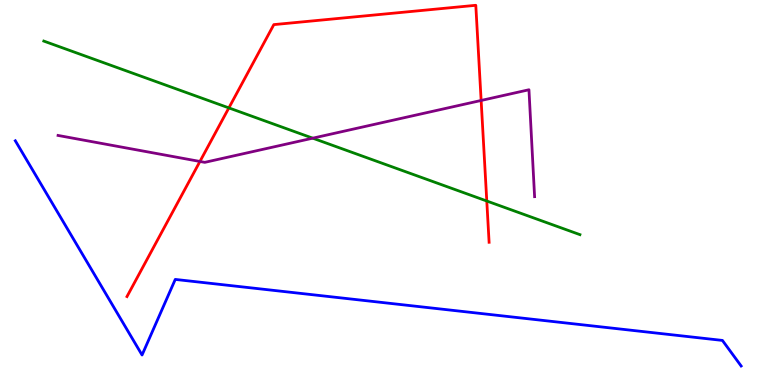[{'lines': ['blue', 'red'], 'intersections': []}, {'lines': ['green', 'red'], 'intersections': [{'x': 2.95, 'y': 7.2}, {'x': 6.28, 'y': 4.78}]}, {'lines': ['purple', 'red'], 'intersections': [{'x': 2.58, 'y': 5.81}, {'x': 6.21, 'y': 7.39}]}, {'lines': ['blue', 'green'], 'intersections': []}, {'lines': ['blue', 'purple'], 'intersections': []}, {'lines': ['green', 'purple'], 'intersections': [{'x': 4.04, 'y': 6.41}]}]